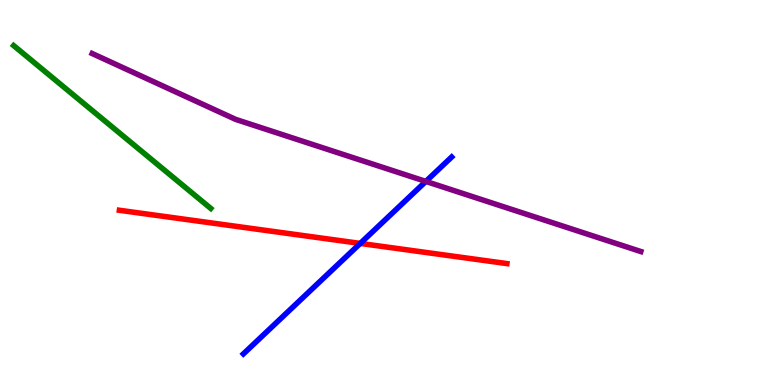[{'lines': ['blue', 'red'], 'intersections': [{'x': 4.65, 'y': 3.68}]}, {'lines': ['green', 'red'], 'intersections': []}, {'lines': ['purple', 'red'], 'intersections': []}, {'lines': ['blue', 'green'], 'intersections': []}, {'lines': ['blue', 'purple'], 'intersections': [{'x': 5.49, 'y': 5.29}]}, {'lines': ['green', 'purple'], 'intersections': []}]